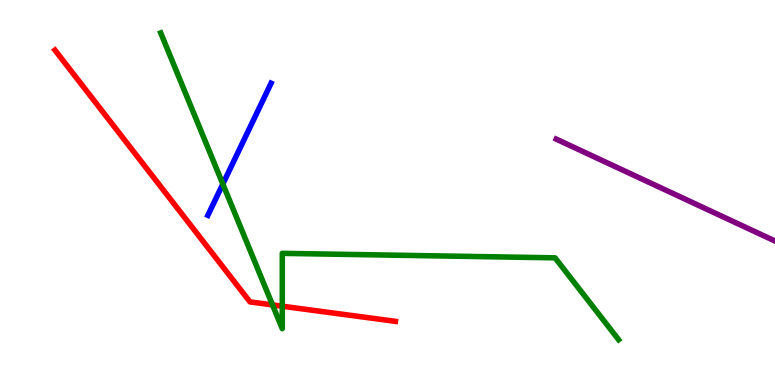[{'lines': ['blue', 'red'], 'intersections': []}, {'lines': ['green', 'red'], 'intersections': [{'x': 3.52, 'y': 2.08}, {'x': 3.64, 'y': 2.05}]}, {'lines': ['purple', 'red'], 'intersections': []}, {'lines': ['blue', 'green'], 'intersections': [{'x': 2.88, 'y': 5.22}]}, {'lines': ['blue', 'purple'], 'intersections': []}, {'lines': ['green', 'purple'], 'intersections': []}]